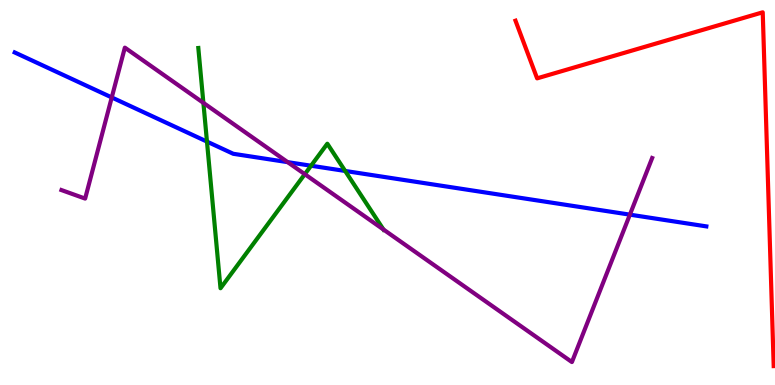[{'lines': ['blue', 'red'], 'intersections': []}, {'lines': ['green', 'red'], 'intersections': []}, {'lines': ['purple', 'red'], 'intersections': []}, {'lines': ['blue', 'green'], 'intersections': [{'x': 2.67, 'y': 6.32}, {'x': 4.01, 'y': 5.7}, {'x': 4.45, 'y': 5.56}]}, {'lines': ['blue', 'purple'], 'intersections': [{'x': 1.44, 'y': 7.47}, {'x': 3.71, 'y': 5.79}, {'x': 8.13, 'y': 4.42}]}, {'lines': ['green', 'purple'], 'intersections': [{'x': 2.62, 'y': 7.33}, {'x': 3.93, 'y': 5.48}, {'x': 4.95, 'y': 4.04}]}]